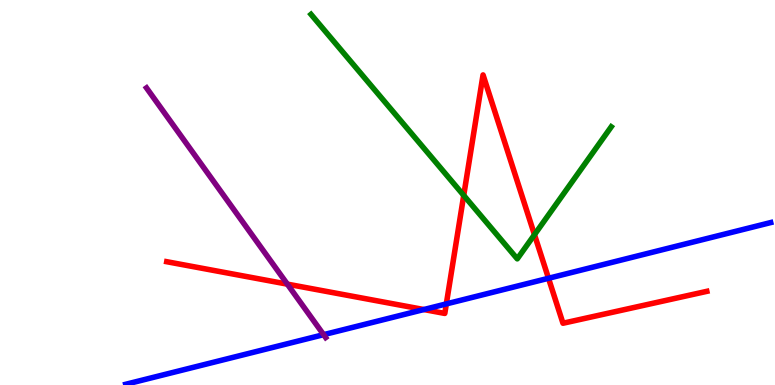[{'lines': ['blue', 'red'], 'intersections': [{'x': 5.47, 'y': 1.96}, {'x': 5.76, 'y': 2.11}, {'x': 7.08, 'y': 2.77}]}, {'lines': ['green', 'red'], 'intersections': [{'x': 5.98, 'y': 4.92}, {'x': 6.9, 'y': 3.9}]}, {'lines': ['purple', 'red'], 'intersections': [{'x': 3.71, 'y': 2.62}]}, {'lines': ['blue', 'green'], 'intersections': []}, {'lines': ['blue', 'purple'], 'intersections': [{'x': 4.18, 'y': 1.31}]}, {'lines': ['green', 'purple'], 'intersections': []}]